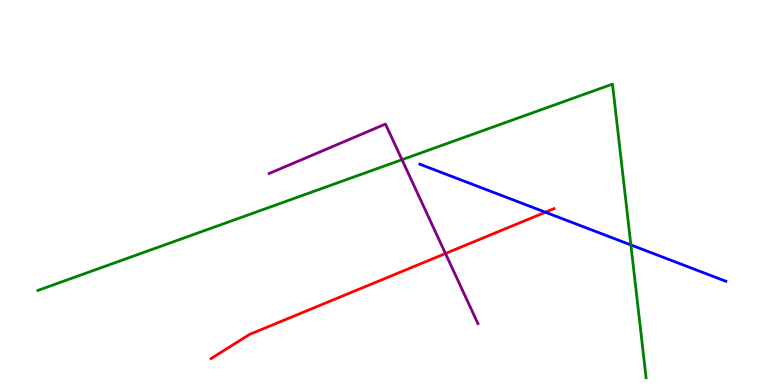[{'lines': ['blue', 'red'], 'intersections': [{'x': 7.04, 'y': 4.49}]}, {'lines': ['green', 'red'], 'intersections': []}, {'lines': ['purple', 'red'], 'intersections': [{'x': 5.75, 'y': 3.42}]}, {'lines': ['blue', 'green'], 'intersections': [{'x': 8.14, 'y': 3.64}]}, {'lines': ['blue', 'purple'], 'intersections': []}, {'lines': ['green', 'purple'], 'intersections': [{'x': 5.19, 'y': 5.85}]}]